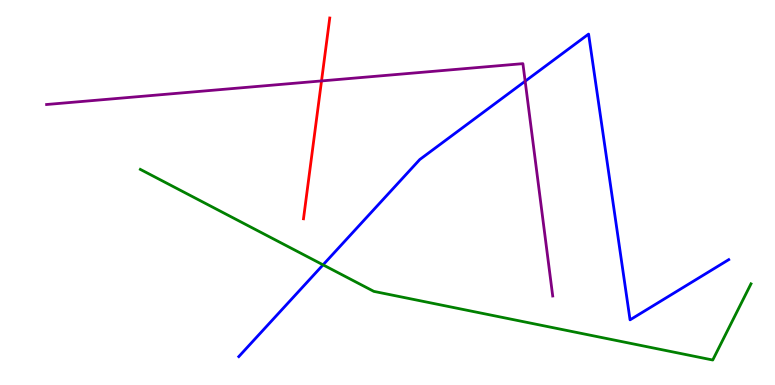[{'lines': ['blue', 'red'], 'intersections': []}, {'lines': ['green', 'red'], 'intersections': []}, {'lines': ['purple', 'red'], 'intersections': [{'x': 4.15, 'y': 7.9}]}, {'lines': ['blue', 'green'], 'intersections': [{'x': 4.17, 'y': 3.12}]}, {'lines': ['blue', 'purple'], 'intersections': [{'x': 6.78, 'y': 7.89}]}, {'lines': ['green', 'purple'], 'intersections': []}]